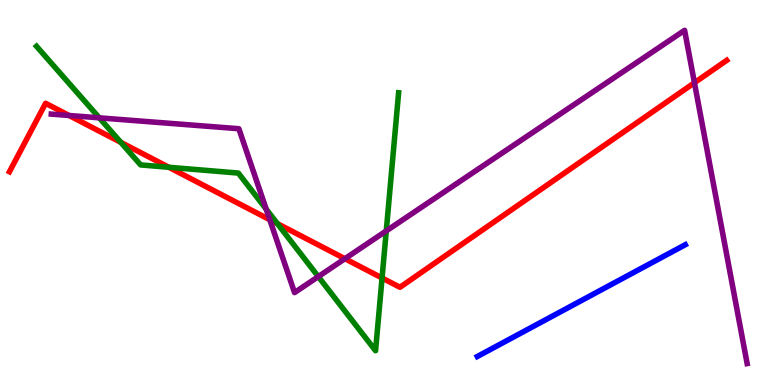[{'lines': ['blue', 'red'], 'intersections': []}, {'lines': ['green', 'red'], 'intersections': [{'x': 1.56, 'y': 6.3}, {'x': 2.18, 'y': 5.66}, {'x': 3.58, 'y': 4.19}, {'x': 4.93, 'y': 2.78}]}, {'lines': ['purple', 'red'], 'intersections': [{'x': 0.891, 'y': 7.0}, {'x': 3.48, 'y': 4.29}, {'x': 4.45, 'y': 3.28}, {'x': 8.96, 'y': 7.85}]}, {'lines': ['blue', 'green'], 'intersections': []}, {'lines': ['blue', 'purple'], 'intersections': []}, {'lines': ['green', 'purple'], 'intersections': [{'x': 1.28, 'y': 6.94}, {'x': 3.43, 'y': 4.57}, {'x': 4.11, 'y': 2.82}, {'x': 4.98, 'y': 4.0}]}]